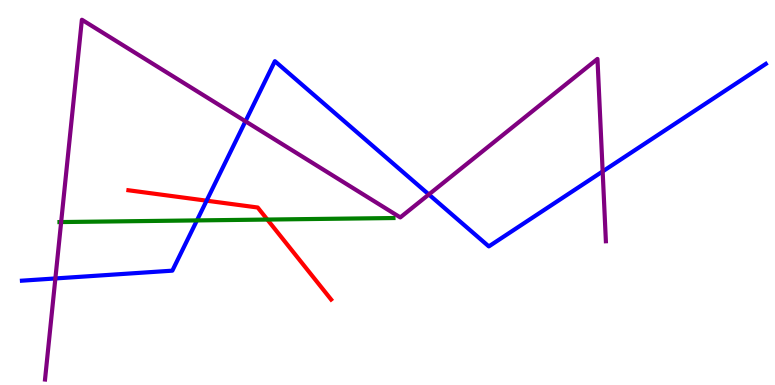[{'lines': ['blue', 'red'], 'intersections': [{'x': 2.67, 'y': 4.79}]}, {'lines': ['green', 'red'], 'intersections': [{'x': 3.45, 'y': 4.3}]}, {'lines': ['purple', 'red'], 'intersections': []}, {'lines': ['blue', 'green'], 'intersections': [{'x': 2.54, 'y': 4.27}]}, {'lines': ['blue', 'purple'], 'intersections': [{'x': 0.715, 'y': 2.77}, {'x': 3.17, 'y': 6.85}, {'x': 5.53, 'y': 4.95}, {'x': 7.78, 'y': 5.55}]}, {'lines': ['green', 'purple'], 'intersections': [{'x': 0.789, 'y': 4.23}]}]